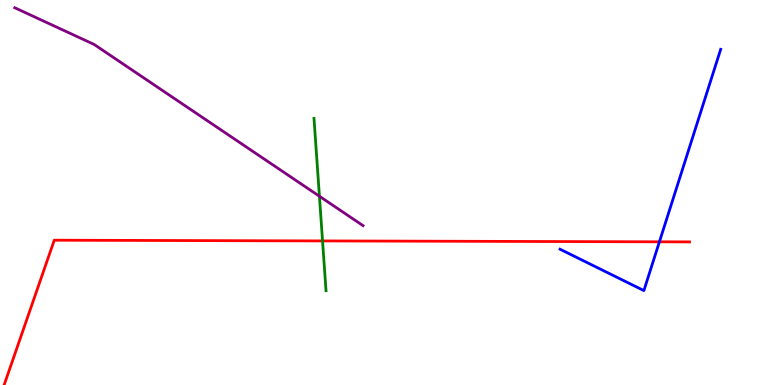[{'lines': ['blue', 'red'], 'intersections': [{'x': 8.51, 'y': 3.72}]}, {'lines': ['green', 'red'], 'intersections': [{'x': 4.16, 'y': 3.74}]}, {'lines': ['purple', 'red'], 'intersections': []}, {'lines': ['blue', 'green'], 'intersections': []}, {'lines': ['blue', 'purple'], 'intersections': []}, {'lines': ['green', 'purple'], 'intersections': [{'x': 4.12, 'y': 4.9}]}]